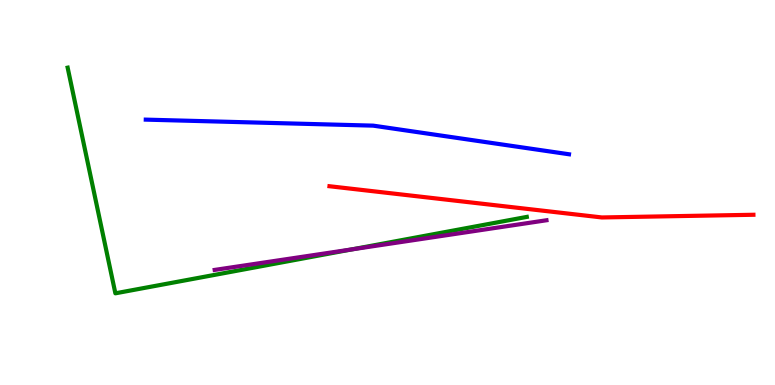[{'lines': ['blue', 'red'], 'intersections': []}, {'lines': ['green', 'red'], 'intersections': []}, {'lines': ['purple', 'red'], 'intersections': []}, {'lines': ['blue', 'green'], 'intersections': []}, {'lines': ['blue', 'purple'], 'intersections': []}, {'lines': ['green', 'purple'], 'intersections': [{'x': 4.54, 'y': 3.52}]}]